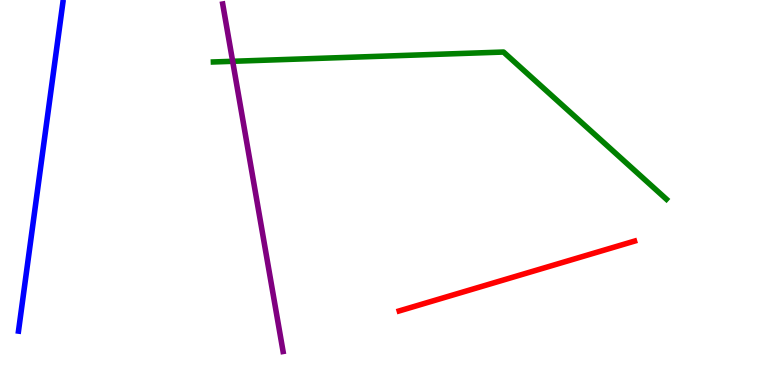[{'lines': ['blue', 'red'], 'intersections': []}, {'lines': ['green', 'red'], 'intersections': []}, {'lines': ['purple', 'red'], 'intersections': []}, {'lines': ['blue', 'green'], 'intersections': []}, {'lines': ['blue', 'purple'], 'intersections': []}, {'lines': ['green', 'purple'], 'intersections': [{'x': 3.0, 'y': 8.41}]}]